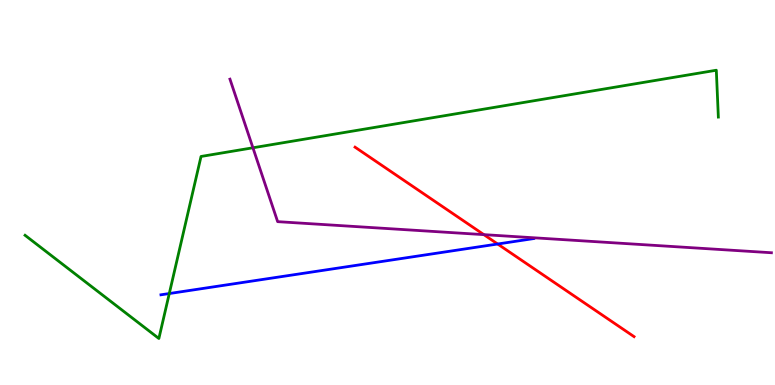[{'lines': ['blue', 'red'], 'intersections': [{'x': 6.42, 'y': 3.66}]}, {'lines': ['green', 'red'], 'intersections': []}, {'lines': ['purple', 'red'], 'intersections': [{'x': 6.24, 'y': 3.91}]}, {'lines': ['blue', 'green'], 'intersections': [{'x': 2.18, 'y': 2.38}]}, {'lines': ['blue', 'purple'], 'intersections': []}, {'lines': ['green', 'purple'], 'intersections': [{'x': 3.26, 'y': 6.16}]}]